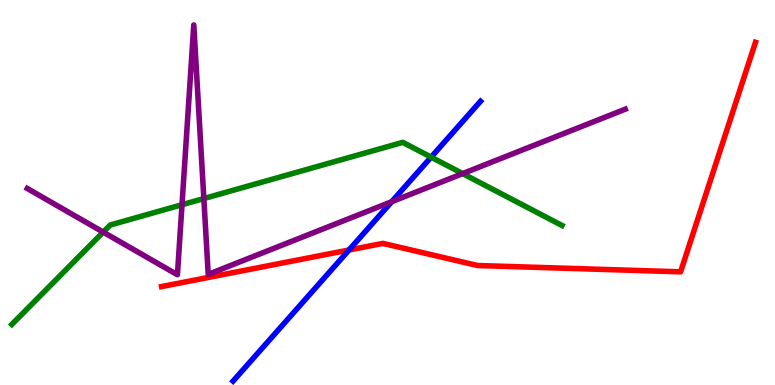[{'lines': ['blue', 'red'], 'intersections': [{'x': 4.5, 'y': 3.51}]}, {'lines': ['green', 'red'], 'intersections': []}, {'lines': ['purple', 'red'], 'intersections': []}, {'lines': ['blue', 'green'], 'intersections': [{'x': 5.56, 'y': 5.92}]}, {'lines': ['blue', 'purple'], 'intersections': [{'x': 5.05, 'y': 4.76}]}, {'lines': ['green', 'purple'], 'intersections': [{'x': 1.33, 'y': 3.97}, {'x': 2.35, 'y': 4.68}, {'x': 2.63, 'y': 4.84}, {'x': 5.97, 'y': 5.49}]}]